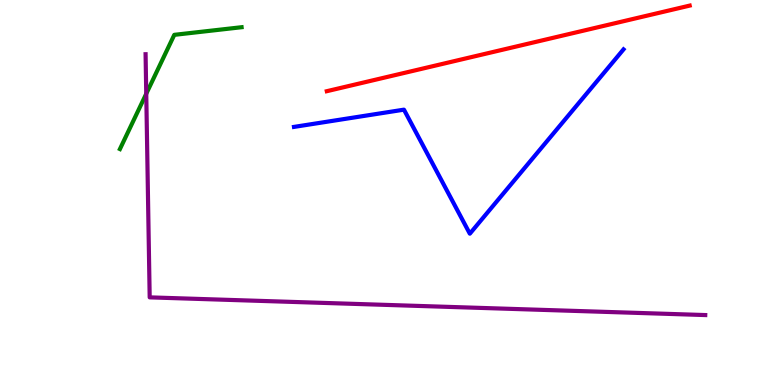[{'lines': ['blue', 'red'], 'intersections': []}, {'lines': ['green', 'red'], 'intersections': []}, {'lines': ['purple', 'red'], 'intersections': []}, {'lines': ['blue', 'green'], 'intersections': []}, {'lines': ['blue', 'purple'], 'intersections': []}, {'lines': ['green', 'purple'], 'intersections': [{'x': 1.89, 'y': 7.56}]}]